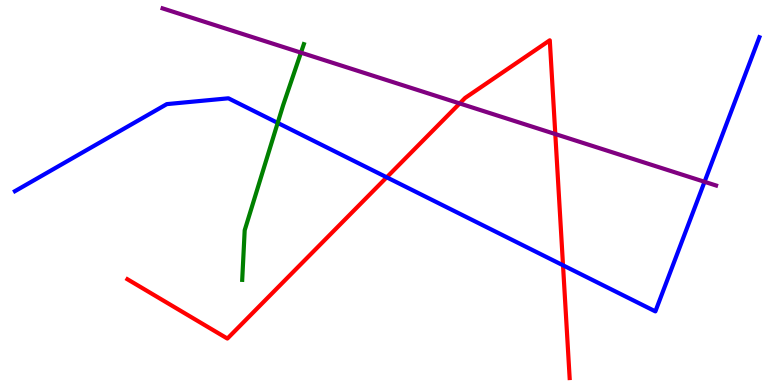[{'lines': ['blue', 'red'], 'intersections': [{'x': 4.99, 'y': 5.39}, {'x': 7.26, 'y': 3.11}]}, {'lines': ['green', 'red'], 'intersections': []}, {'lines': ['purple', 'red'], 'intersections': [{'x': 5.93, 'y': 7.31}, {'x': 7.17, 'y': 6.52}]}, {'lines': ['blue', 'green'], 'intersections': [{'x': 3.58, 'y': 6.81}]}, {'lines': ['blue', 'purple'], 'intersections': [{'x': 9.09, 'y': 5.28}]}, {'lines': ['green', 'purple'], 'intersections': [{'x': 3.88, 'y': 8.63}]}]